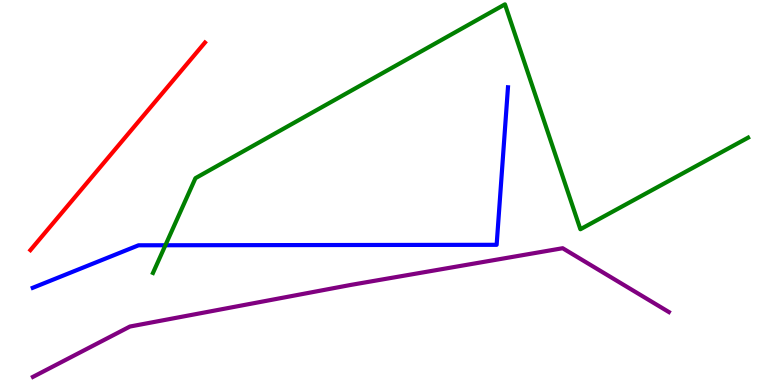[{'lines': ['blue', 'red'], 'intersections': []}, {'lines': ['green', 'red'], 'intersections': []}, {'lines': ['purple', 'red'], 'intersections': []}, {'lines': ['blue', 'green'], 'intersections': [{'x': 2.13, 'y': 3.63}]}, {'lines': ['blue', 'purple'], 'intersections': []}, {'lines': ['green', 'purple'], 'intersections': []}]